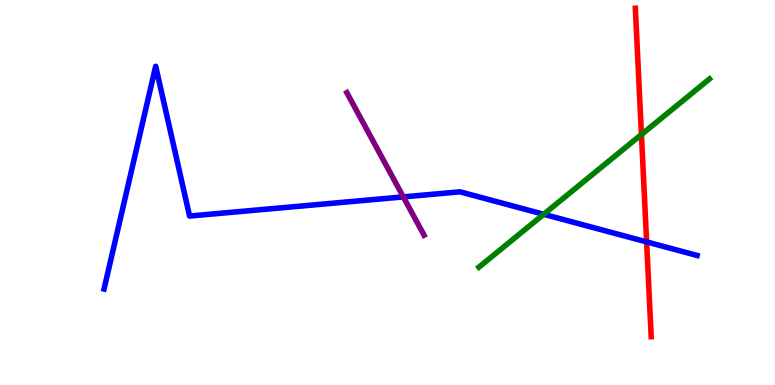[{'lines': ['blue', 'red'], 'intersections': [{'x': 8.34, 'y': 3.72}]}, {'lines': ['green', 'red'], 'intersections': [{'x': 8.28, 'y': 6.51}]}, {'lines': ['purple', 'red'], 'intersections': []}, {'lines': ['blue', 'green'], 'intersections': [{'x': 7.02, 'y': 4.43}]}, {'lines': ['blue', 'purple'], 'intersections': [{'x': 5.2, 'y': 4.89}]}, {'lines': ['green', 'purple'], 'intersections': []}]